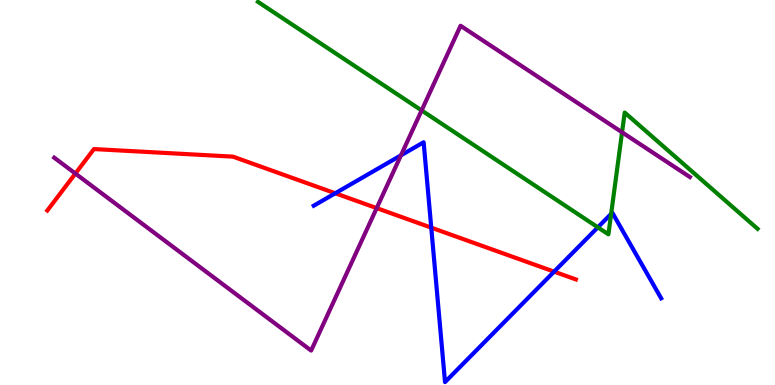[{'lines': ['blue', 'red'], 'intersections': [{'x': 4.33, 'y': 4.98}, {'x': 5.56, 'y': 4.09}, {'x': 7.15, 'y': 2.94}]}, {'lines': ['green', 'red'], 'intersections': []}, {'lines': ['purple', 'red'], 'intersections': [{'x': 0.973, 'y': 5.49}, {'x': 4.86, 'y': 4.59}]}, {'lines': ['blue', 'green'], 'intersections': [{'x': 7.71, 'y': 4.1}, {'x': 7.89, 'y': 4.44}]}, {'lines': ['blue', 'purple'], 'intersections': [{'x': 5.17, 'y': 5.97}]}, {'lines': ['green', 'purple'], 'intersections': [{'x': 5.44, 'y': 7.13}, {'x': 8.03, 'y': 6.56}]}]